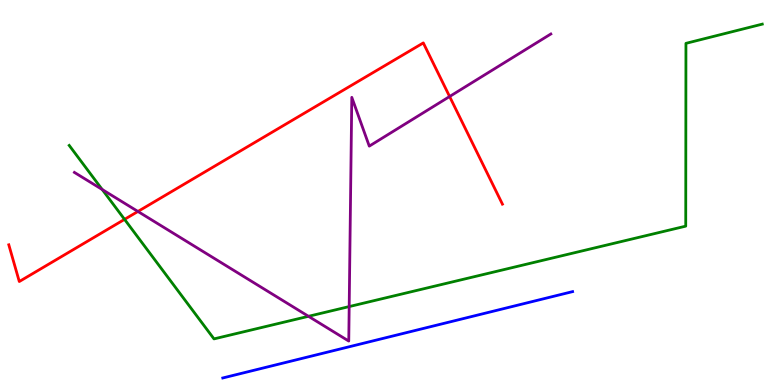[{'lines': ['blue', 'red'], 'intersections': []}, {'lines': ['green', 'red'], 'intersections': [{'x': 1.61, 'y': 4.3}]}, {'lines': ['purple', 'red'], 'intersections': [{'x': 1.78, 'y': 4.51}, {'x': 5.8, 'y': 7.49}]}, {'lines': ['blue', 'green'], 'intersections': []}, {'lines': ['blue', 'purple'], 'intersections': []}, {'lines': ['green', 'purple'], 'intersections': [{'x': 1.32, 'y': 5.08}, {'x': 3.98, 'y': 1.78}, {'x': 4.51, 'y': 2.04}]}]